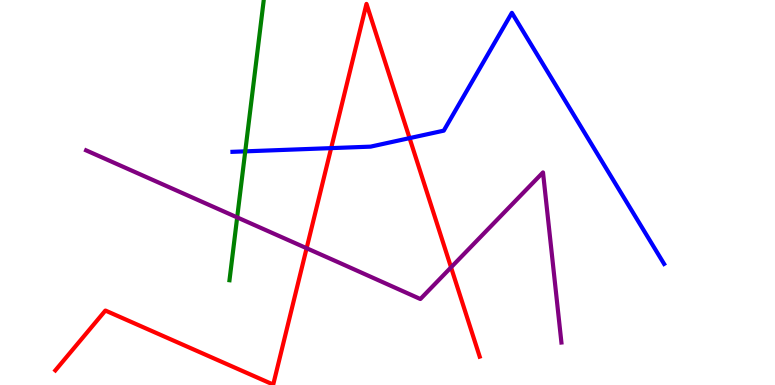[{'lines': ['blue', 'red'], 'intersections': [{'x': 4.27, 'y': 6.15}, {'x': 5.28, 'y': 6.41}]}, {'lines': ['green', 'red'], 'intersections': []}, {'lines': ['purple', 'red'], 'intersections': [{'x': 3.96, 'y': 3.55}, {'x': 5.82, 'y': 3.06}]}, {'lines': ['blue', 'green'], 'intersections': [{'x': 3.16, 'y': 6.07}]}, {'lines': ['blue', 'purple'], 'intersections': []}, {'lines': ['green', 'purple'], 'intersections': [{'x': 3.06, 'y': 4.35}]}]